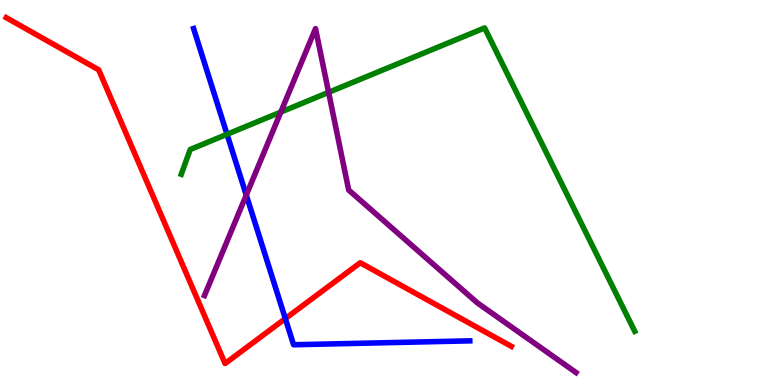[{'lines': ['blue', 'red'], 'intersections': [{'x': 3.68, 'y': 1.72}]}, {'lines': ['green', 'red'], 'intersections': []}, {'lines': ['purple', 'red'], 'intersections': []}, {'lines': ['blue', 'green'], 'intersections': [{'x': 2.93, 'y': 6.51}]}, {'lines': ['blue', 'purple'], 'intersections': [{'x': 3.18, 'y': 4.93}]}, {'lines': ['green', 'purple'], 'intersections': [{'x': 3.62, 'y': 7.09}, {'x': 4.24, 'y': 7.6}]}]